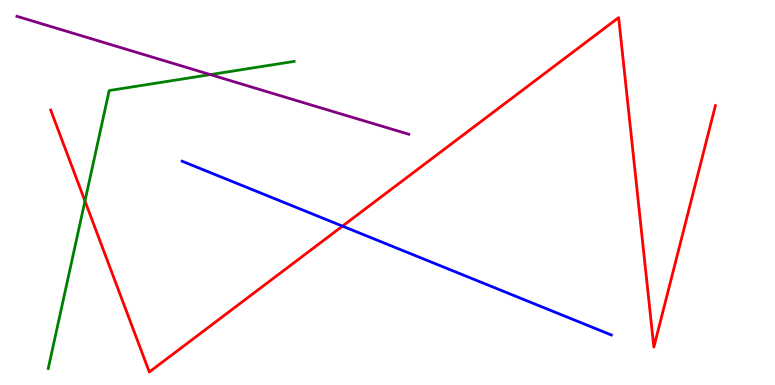[{'lines': ['blue', 'red'], 'intersections': [{'x': 4.42, 'y': 4.13}]}, {'lines': ['green', 'red'], 'intersections': [{'x': 1.1, 'y': 4.78}]}, {'lines': ['purple', 'red'], 'intersections': []}, {'lines': ['blue', 'green'], 'intersections': []}, {'lines': ['blue', 'purple'], 'intersections': []}, {'lines': ['green', 'purple'], 'intersections': [{'x': 2.71, 'y': 8.06}]}]